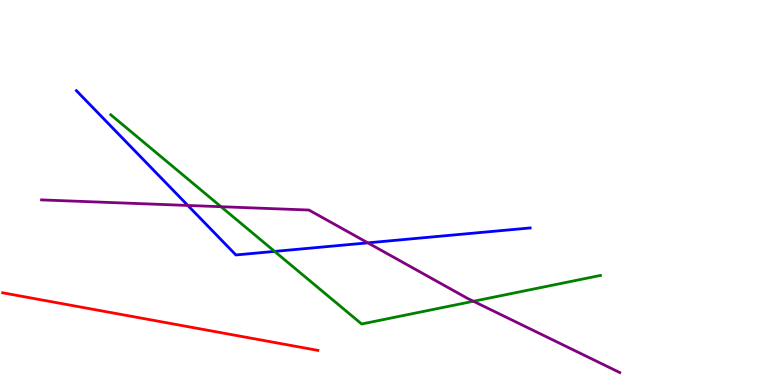[{'lines': ['blue', 'red'], 'intersections': []}, {'lines': ['green', 'red'], 'intersections': []}, {'lines': ['purple', 'red'], 'intersections': []}, {'lines': ['blue', 'green'], 'intersections': [{'x': 3.54, 'y': 3.47}]}, {'lines': ['blue', 'purple'], 'intersections': [{'x': 2.42, 'y': 4.66}, {'x': 4.75, 'y': 3.69}]}, {'lines': ['green', 'purple'], 'intersections': [{'x': 2.85, 'y': 4.63}, {'x': 6.11, 'y': 2.17}]}]